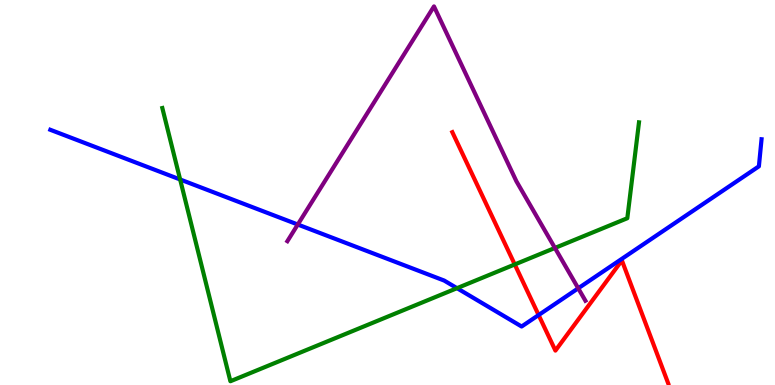[{'lines': ['blue', 'red'], 'intersections': [{'x': 6.95, 'y': 1.82}]}, {'lines': ['green', 'red'], 'intersections': [{'x': 6.64, 'y': 3.13}]}, {'lines': ['purple', 'red'], 'intersections': []}, {'lines': ['blue', 'green'], 'intersections': [{'x': 2.32, 'y': 5.34}, {'x': 5.9, 'y': 2.51}]}, {'lines': ['blue', 'purple'], 'intersections': [{'x': 3.84, 'y': 4.17}, {'x': 7.46, 'y': 2.51}]}, {'lines': ['green', 'purple'], 'intersections': [{'x': 7.16, 'y': 3.56}]}]